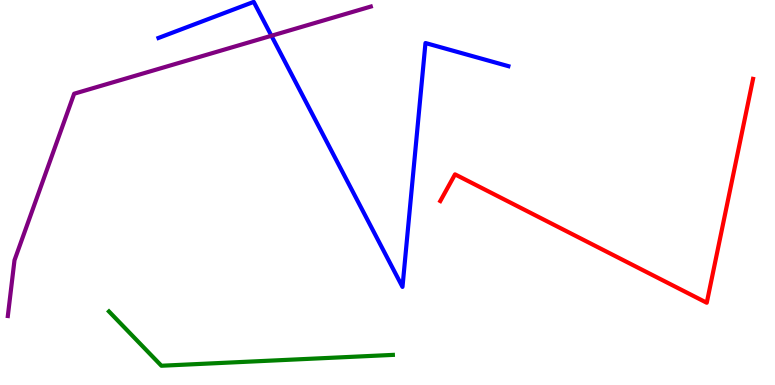[{'lines': ['blue', 'red'], 'intersections': []}, {'lines': ['green', 'red'], 'intersections': []}, {'lines': ['purple', 'red'], 'intersections': []}, {'lines': ['blue', 'green'], 'intersections': []}, {'lines': ['blue', 'purple'], 'intersections': [{'x': 3.5, 'y': 9.07}]}, {'lines': ['green', 'purple'], 'intersections': []}]